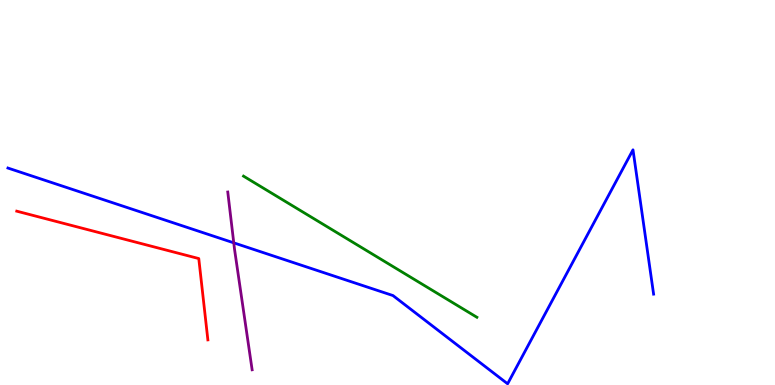[{'lines': ['blue', 'red'], 'intersections': []}, {'lines': ['green', 'red'], 'intersections': []}, {'lines': ['purple', 'red'], 'intersections': []}, {'lines': ['blue', 'green'], 'intersections': []}, {'lines': ['blue', 'purple'], 'intersections': [{'x': 3.02, 'y': 3.69}]}, {'lines': ['green', 'purple'], 'intersections': []}]